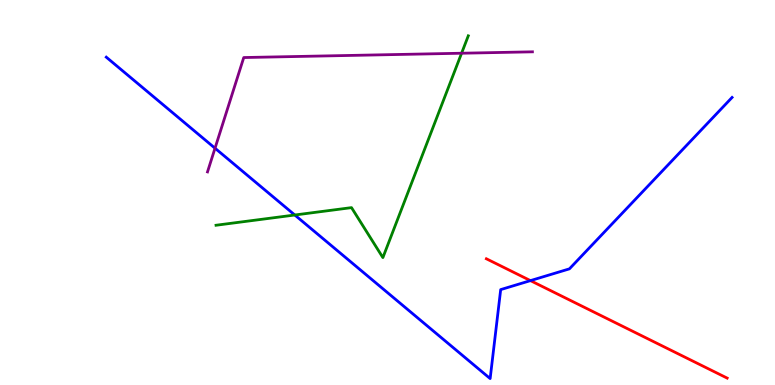[{'lines': ['blue', 'red'], 'intersections': [{'x': 6.84, 'y': 2.71}]}, {'lines': ['green', 'red'], 'intersections': []}, {'lines': ['purple', 'red'], 'intersections': []}, {'lines': ['blue', 'green'], 'intersections': [{'x': 3.8, 'y': 4.42}]}, {'lines': ['blue', 'purple'], 'intersections': [{'x': 2.77, 'y': 6.15}]}, {'lines': ['green', 'purple'], 'intersections': [{'x': 5.96, 'y': 8.62}]}]